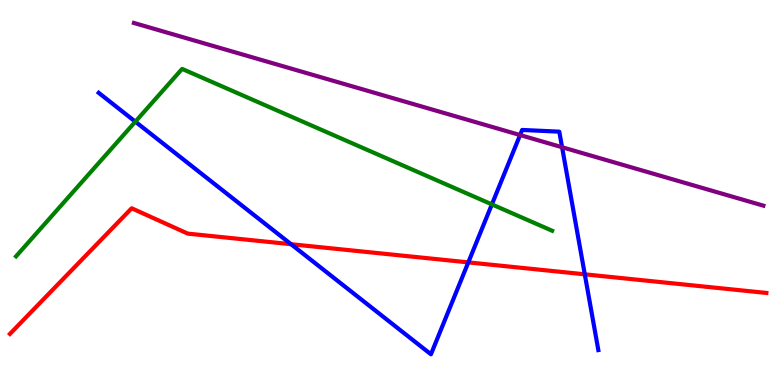[{'lines': ['blue', 'red'], 'intersections': [{'x': 3.76, 'y': 3.66}, {'x': 6.04, 'y': 3.18}, {'x': 7.55, 'y': 2.87}]}, {'lines': ['green', 'red'], 'intersections': []}, {'lines': ['purple', 'red'], 'intersections': []}, {'lines': ['blue', 'green'], 'intersections': [{'x': 1.75, 'y': 6.84}, {'x': 6.35, 'y': 4.69}]}, {'lines': ['blue', 'purple'], 'intersections': [{'x': 6.71, 'y': 6.49}, {'x': 7.25, 'y': 6.18}]}, {'lines': ['green', 'purple'], 'intersections': []}]